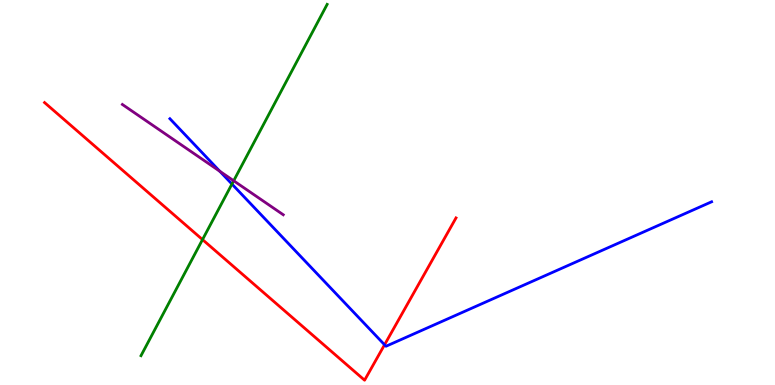[{'lines': ['blue', 'red'], 'intersections': [{'x': 4.96, 'y': 1.05}]}, {'lines': ['green', 'red'], 'intersections': [{'x': 2.61, 'y': 3.78}]}, {'lines': ['purple', 'red'], 'intersections': []}, {'lines': ['blue', 'green'], 'intersections': [{'x': 2.99, 'y': 5.22}]}, {'lines': ['blue', 'purple'], 'intersections': [{'x': 2.84, 'y': 5.55}]}, {'lines': ['green', 'purple'], 'intersections': [{'x': 3.02, 'y': 5.3}]}]